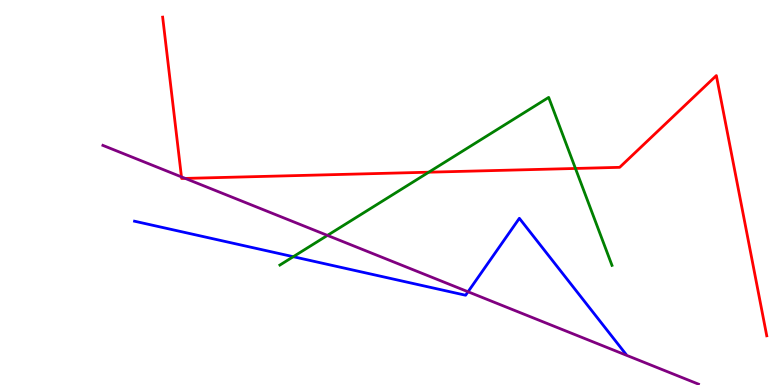[{'lines': ['blue', 'red'], 'intersections': []}, {'lines': ['green', 'red'], 'intersections': [{'x': 5.53, 'y': 5.53}, {'x': 7.43, 'y': 5.62}]}, {'lines': ['purple', 'red'], 'intersections': [{'x': 2.34, 'y': 5.41}, {'x': 2.39, 'y': 5.37}]}, {'lines': ['blue', 'green'], 'intersections': [{'x': 3.78, 'y': 3.33}]}, {'lines': ['blue', 'purple'], 'intersections': [{'x': 6.04, 'y': 2.42}]}, {'lines': ['green', 'purple'], 'intersections': [{'x': 4.22, 'y': 3.89}]}]